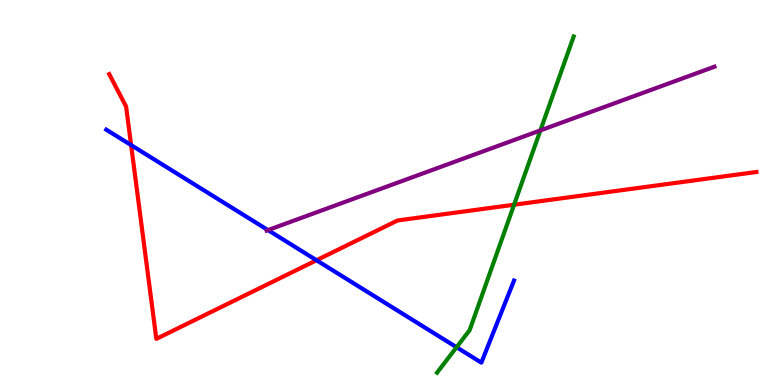[{'lines': ['blue', 'red'], 'intersections': [{'x': 1.69, 'y': 6.23}, {'x': 4.08, 'y': 3.24}]}, {'lines': ['green', 'red'], 'intersections': [{'x': 6.63, 'y': 4.68}]}, {'lines': ['purple', 'red'], 'intersections': []}, {'lines': ['blue', 'green'], 'intersections': [{'x': 5.89, 'y': 0.981}]}, {'lines': ['blue', 'purple'], 'intersections': [{'x': 3.46, 'y': 4.02}]}, {'lines': ['green', 'purple'], 'intersections': [{'x': 6.97, 'y': 6.61}]}]